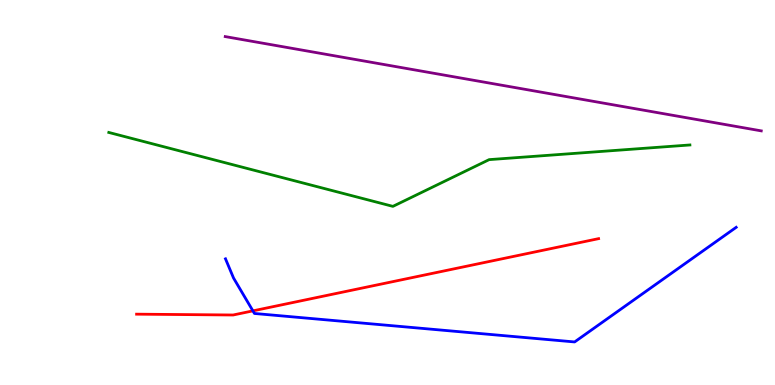[{'lines': ['blue', 'red'], 'intersections': [{'x': 3.26, 'y': 1.93}]}, {'lines': ['green', 'red'], 'intersections': []}, {'lines': ['purple', 'red'], 'intersections': []}, {'lines': ['blue', 'green'], 'intersections': []}, {'lines': ['blue', 'purple'], 'intersections': []}, {'lines': ['green', 'purple'], 'intersections': []}]